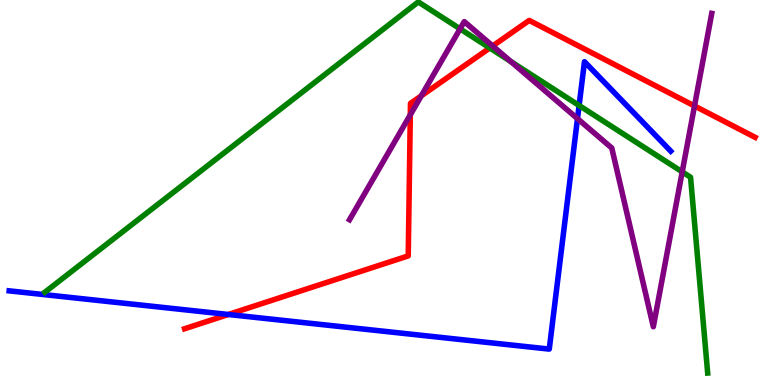[{'lines': ['blue', 'red'], 'intersections': [{'x': 2.95, 'y': 1.83}]}, {'lines': ['green', 'red'], 'intersections': [{'x': 6.32, 'y': 8.75}]}, {'lines': ['purple', 'red'], 'intersections': [{'x': 5.29, 'y': 7.02}, {'x': 5.44, 'y': 7.51}, {'x': 6.36, 'y': 8.81}, {'x': 8.96, 'y': 7.25}]}, {'lines': ['blue', 'green'], 'intersections': [{'x': 7.47, 'y': 7.26}]}, {'lines': ['blue', 'purple'], 'intersections': [{'x': 7.45, 'y': 6.92}]}, {'lines': ['green', 'purple'], 'intersections': [{'x': 5.94, 'y': 9.25}, {'x': 6.59, 'y': 8.4}, {'x': 8.8, 'y': 5.54}]}]